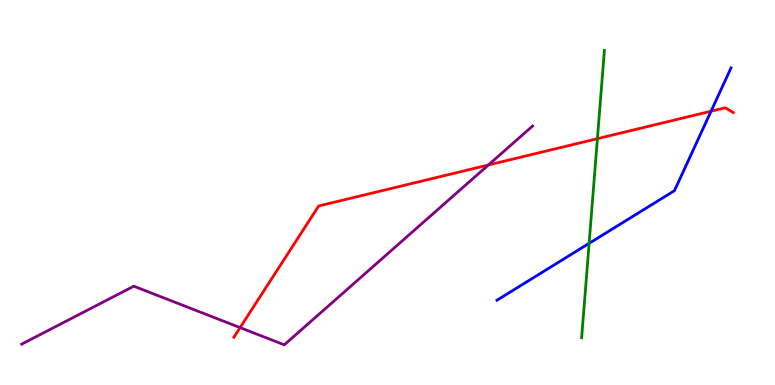[{'lines': ['blue', 'red'], 'intersections': [{'x': 9.18, 'y': 7.11}]}, {'lines': ['green', 'red'], 'intersections': [{'x': 7.71, 'y': 6.4}]}, {'lines': ['purple', 'red'], 'intersections': [{'x': 3.1, 'y': 1.49}, {'x': 6.3, 'y': 5.71}]}, {'lines': ['blue', 'green'], 'intersections': [{'x': 7.6, 'y': 3.68}]}, {'lines': ['blue', 'purple'], 'intersections': []}, {'lines': ['green', 'purple'], 'intersections': []}]